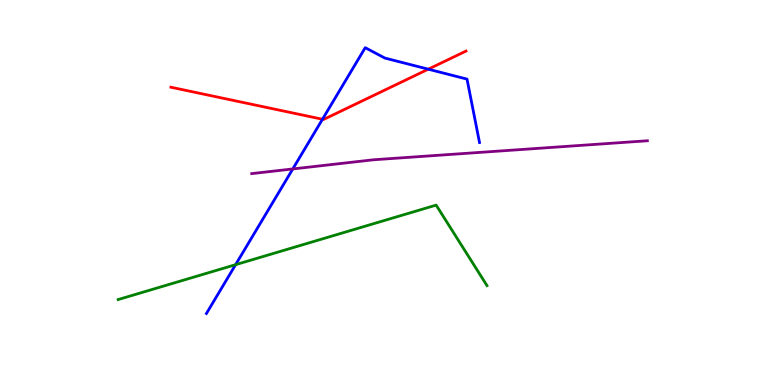[{'lines': ['blue', 'red'], 'intersections': [{'x': 4.16, 'y': 6.9}, {'x': 5.53, 'y': 8.2}]}, {'lines': ['green', 'red'], 'intersections': []}, {'lines': ['purple', 'red'], 'intersections': []}, {'lines': ['blue', 'green'], 'intersections': [{'x': 3.04, 'y': 3.13}]}, {'lines': ['blue', 'purple'], 'intersections': [{'x': 3.78, 'y': 5.61}]}, {'lines': ['green', 'purple'], 'intersections': []}]